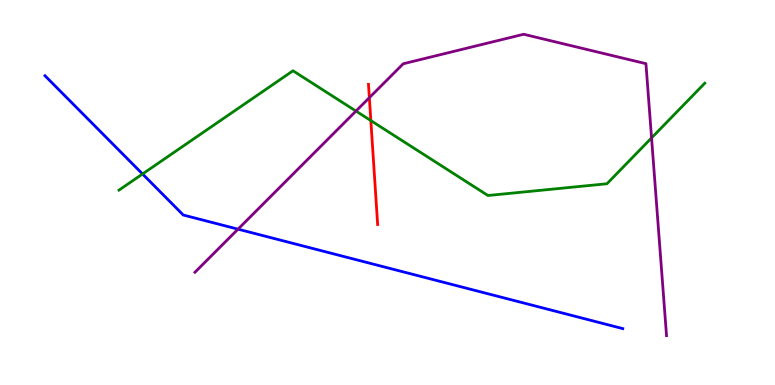[{'lines': ['blue', 'red'], 'intersections': []}, {'lines': ['green', 'red'], 'intersections': [{'x': 4.79, 'y': 6.87}]}, {'lines': ['purple', 'red'], 'intersections': [{'x': 4.77, 'y': 7.46}]}, {'lines': ['blue', 'green'], 'intersections': [{'x': 1.84, 'y': 5.48}]}, {'lines': ['blue', 'purple'], 'intersections': [{'x': 3.07, 'y': 4.05}]}, {'lines': ['green', 'purple'], 'intersections': [{'x': 4.59, 'y': 7.11}, {'x': 8.41, 'y': 6.42}]}]